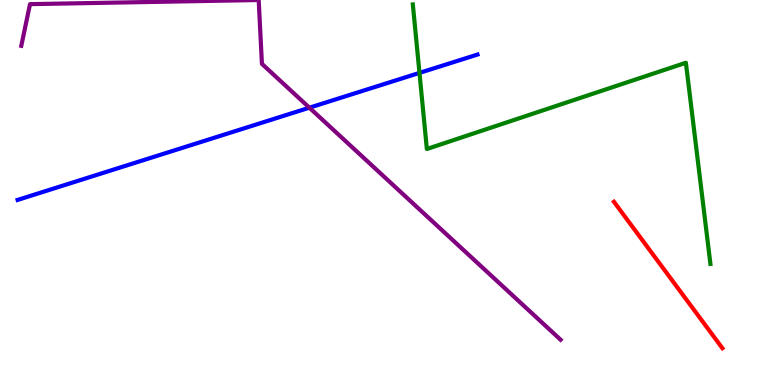[{'lines': ['blue', 'red'], 'intersections': []}, {'lines': ['green', 'red'], 'intersections': []}, {'lines': ['purple', 'red'], 'intersections': []}, {'lines': ['blue', 'green'], 'intersections': [{'x': 5.41, 'y': 8.11}]}, {'lines': ['blue', 'purple'], 'intersections': [{'x': 3.99, 'y': 7.2}]}, {'lines': ['green', 'purple'], 'intersections': []}]